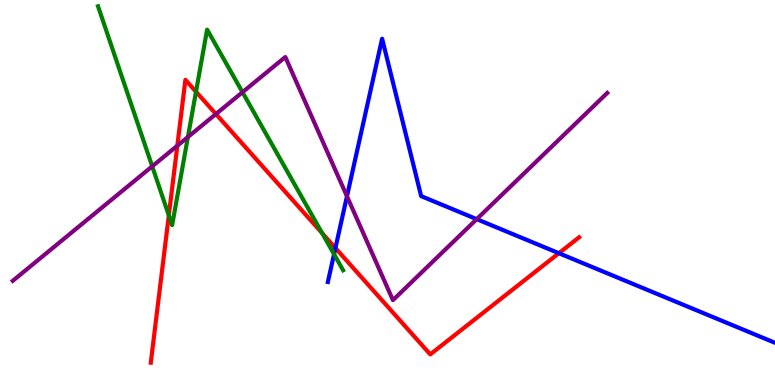[{'lines': ['blue', 'red'], 'intersections': [{'x': 4.33, 'y': 3.56}, {'x': 7.21, 'y': 3.42}]}, {'lines': ['green', 'red'], 'intersections': [{'x': 2.18, 'y': 4.41}, {'x': 2.53, 'y': 7.62}, {'x': 4.16, 'y': 3.94}]}, {'lines': ['purple', 'red'], 'intersections': [{'x': 2.29, 'y': 6.22}, {'x': 2.79, 'y': 7.04}]}, {'lines': ['blue', 'green'], 'intersections': [{'x': 4.31, 'y': 3.4}]}, {'lines': ['blue', 'purple'], 'intersections': [{'x': 4.48, 'y': 4.9}, {'x': 6.15, 'y': 4.31}]}, {'lines': ['green', 'purple'], 'intersections': [{'x': 1.96, 'y': 5.68}, {'x': 2.42, 'y': 6.44}, {'x': 3.13, 'y': 7.6}]}]